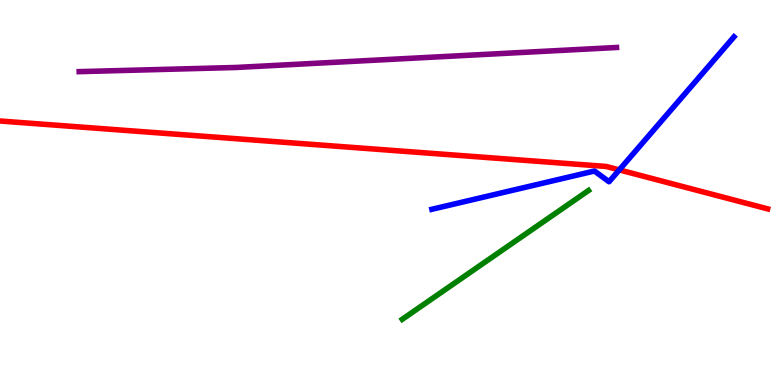[{'lines': ['blue', 'red'], 'intersections': [{'x': 7.99, 'y': 5.59}]}, {'lines': ['green', 'red'], 'intersections': []}, {'lines': ['purple', 'red'], 'intersections': []}, {'lines': ['blue', 'green'], 'intersections': []}, {'lines': ['blue', 'purple'], 'intersections': []}, {'lines': ['green', 'purple'], 'intersections': []}]